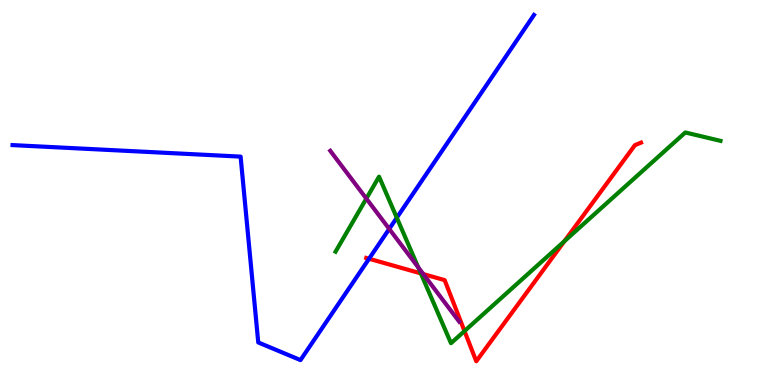[{'lines': ['blue', 'red'], 'intersections': [{'x': 4.76, 'y': 3.28}]}, {'lines': ['green', 'red'], 'intersections': [{'x': 5.43, 'y': 2.9}, {'x': 5.99, 'y': 1.4}, {'x': 7.28, 'y': 3.73}]}, {'lines': ['purple', 'red'], 'intersections': [{'x': 5.46, 'y': 2.88}]}, {'lines': ['blue', 'green'], 'intersections': [{'x': 5.12, 'y': 4.34}]}, {'lines': ['blue', 'purple'], 'intersections': [{'x': 5.02, 'y': 4.05}]}, {'lines': ['green', 'purple'], 'intersections': [{'x': 4.73, 'y': 4.84}, {'x': 5.4, 'y': 3.06}]}]